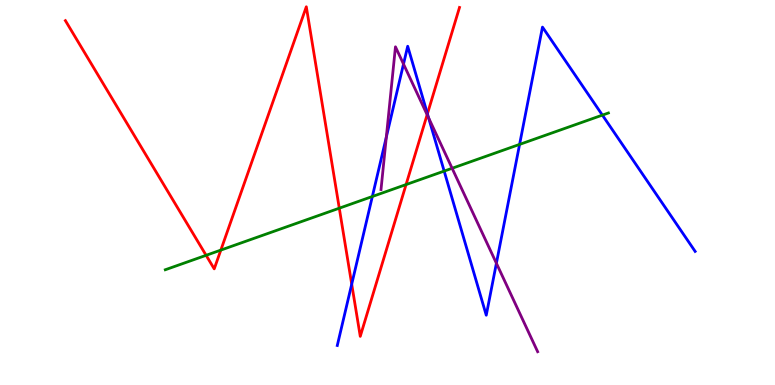[{'lines': ['blue', 'red'], 'intersections': [{'x': 4.54, 'y': 2.62}, {'x': 5.52, 'y': 7.04}]}, {'lines': ['green', 'red'], 'intersections': [{'x': 2.66, 'y': 3.37}, {'x': 2.85, 'y': 3.5}, {'x': 4.38, 'y': 4.59}, {'x': 5.24, 'y': 5.21}]}, {'lines': ['purple', 'red'], 'intersections': [{'x': 5.51, 'y': 7.02}]}, {'lines': ['blue', 'green'], 'intersections': [{'x': 4.8, 'y': 4.9}, {'x': 5.73, 'y': 5.56}, {'x': 6.7, 'y': 6.25}, {'x': 7.77, 'y': 7.01}]}, {'lines': ['blue', 'purple'], 'intersections': [{'x': 4.98, 'y': 6.44}, {'x': 5.21, 'y': 8.34}, {'x': 5.53, 'y': 6.94}, {'x': 6.41, 'y': 3.16}]}, {'lines': ['green', 'purple'], 'intersections': [{'x': 5.83, 'y': 5.63}]}]